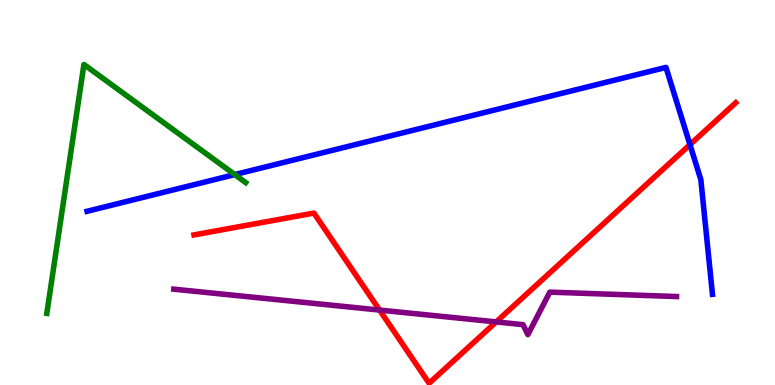[{'lines': ['blue', 'red'], 'intersections': [{'x': 8.9, 'y': 6.24}]}, {'lines': ['green', 'red'], 'intersections': []}, {'lines': ['purple', 'red'], 'intersections': [{'x': 4.9, 'y': 1.95}, {'x': 6.4, 'y': 1.64}]}, {'lines': ['blue', 'green'], 'intersections': [{'x': 3.03, 'y': 5.47}]}, {'lines': ['blue', 'purple'], 'intersections': []}, {'lines': ['green', 'purple'], 'intersections': []}]